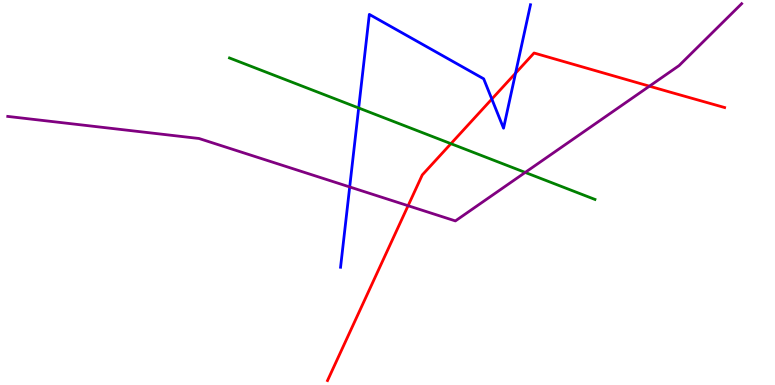[{'lines': ['blue', 'red'], 'intersections': [{'x': 6.35, 'y': 7.43}, {'x': 6.65, 'y': 8.1}]}, {'lines': ['green', 'red'], 'intersections': [{'x': 5.82, 'y': 6.27}]}, {'lines': ['purple', 'red'], 'intersections': [{'x': 5.27, 'y': 4.66}, {'x': 8.38, 'y': 7.76}]}, {'lines': ['blue', 'green'], 'intersections': [{'x': 4.63, 'y': 7.2}]}, {'lines': ['blue', 'purple'], 'intersections': [{'x': 4.51, 'y': 5.14}]}, {'lines': ['green', 'purple'], 'intersections': [{'x': 6.78, 'y': 5.52}]}]